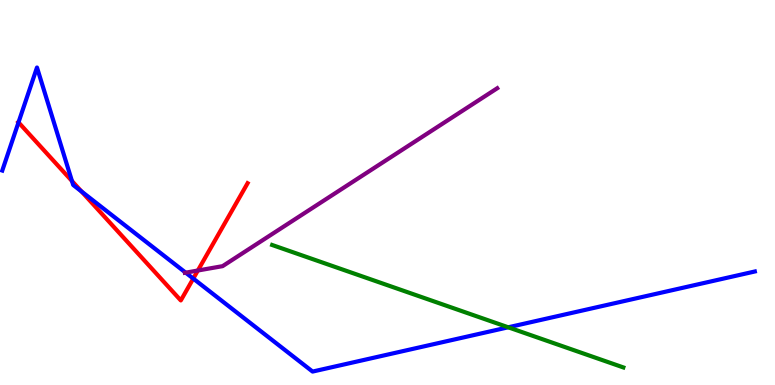[{'lines': ['blue', 'red'], 'intersections': [{'x': 0.239, 'y': 6.82}, {'x': 0.929, 'y': 5.3}, {'x': 1.05, 'y': 5.03}, {'x': 2.49, 'y': 2.76}]}, {'lines': ['green', 'red'], 'intersections': []}, {'lines': ['purple', 'red'], 'intersections': [{'x': 2.55, 'y': 2.97}]}, {'lines': ['blue', 'green'], 'intersections': [{'x': 6.56, 'y': 1.5}]}, {'lines': ['blue', 'purple'], 'intersections': [{'x': 2.4, 'y': 2.92}]}, {'lines': ['green', 'purple'], 'intersections': []}]